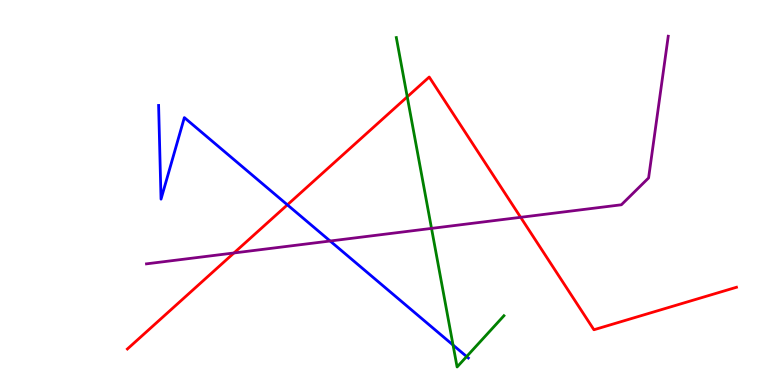[{'lines': ['blue', 'red'], 'intersections': [{'x': 3.71, 'y': 4.68}]}, {'lines': ['green', 'red'], 'intersections': [{'x': 5.25, 'y': 7.48}]}, {'lines': ['purple', 'red'], 'intersections': [{'x': 3.02, 'y': 3.43}, {'x': 6.72, 'y': 4.36}]}, {'lines': ['blue', 'green'], 'intersections': [{'x': 5.85, 'y': 1.04}, {'x': 6.02, 'y': 0.739}]}, {'lines': ['blue', 'purple'], 'intersections': [{'x': 4.26, 'y': 3.74}]}, {'lines': ['green', 'purple'], 'intersections': [{'x': 5.57, 'y': 4.07}]}]